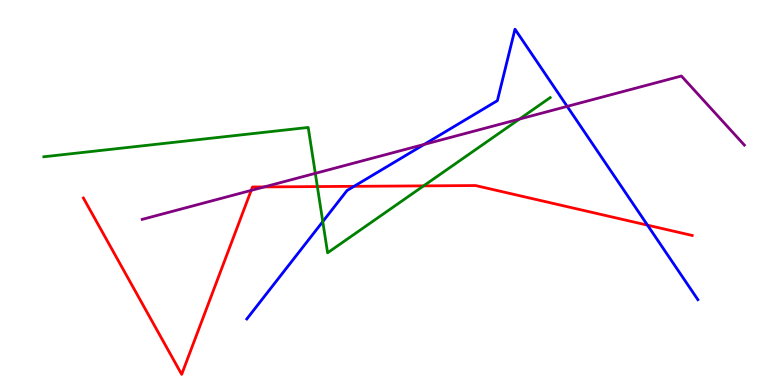[{'lines': ['blue', 'red'], 'intersections': [{'x': 4.57, 'y': 5.16}, {'x': 8.35, 'y': 4.15}]}, {'lines': ['green', 'red'], 'intersections': [{'x': 4.09, 'y': 5.15}, {'x': 5.47, 'y': 5.17}]}, {'lines': ['purple', 'red'], 'intersections': [{'x': 3.24, 'y': 5.05}, {'x': 3.41, 'y': 5.15}]}, {'lines': ['blue', 'green'], 'intersections': [{'x': 4.16, 'y': 4.24}]}, {'lines': ['blue', 'purple'], 'intersections': [{'x': 5.47, 'y': 6.25}, {'x': 7.32, 'y': 7.24}]}, {'lines': ['green', 'purple'], 'intersections': [{'x': 4.07, 'y': 5.5}, {'x': 6.7, 'y': 6.91}]}]